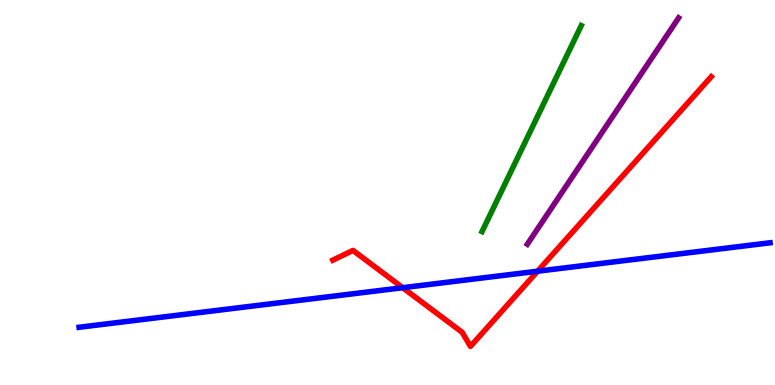[{'lines': ['blue', 'red'], 'intersections': [{'x': 5.2, 'y': 2.53}, {'x': 6.94, 'y': 2.96}]}, {'lines': ['green', 'red'], 'intersections': []}, {'lines': ['purple', 'red'], 'intersections': []}, {'lines': ['blue', 'green'], 'intersections': []}, {'lines': ['blue', 'purple'], 'intersections': []}, {'lines': ['green', 'purple'], 'intersections': []}]